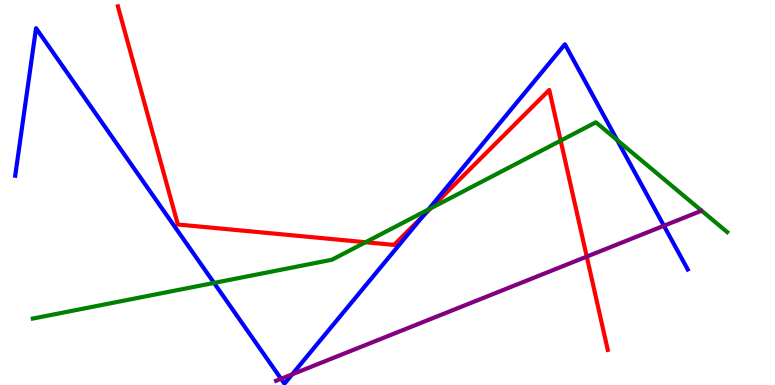[{'lines': ['blue', 'red'], 'intersections': [{'x': 5.46, 'y': 4.39}]}, {'lines': ['green', 'red'], 'intersections': [{'x': 4.72, 'y': 3.71}, {'x': 5.56, 'y': 4.59}, {'x': 7.23, 'y': 6.35}]}, {'lines': ['purple', 'red'], 'intersections': [{'x': 7.57, 'y': 3.34}]}, {'lines': ['blue', 'green'], 'intersections': [{'x': 2.76, 'y': 2.65}, {'x': 5.53, 'y': 4.56}, {'x': 7.96, 'y': 6.36}]}, {'lines': ['blue', 'purple'], 'intersections': [{'x': 3.63, 'y': 0.161}, {'x': 3.77, 'y': 0.277}, {'x': 8.57, 'y': 4.14}]}, {'lines': ['green', 'purple'], 'intersections': []}]